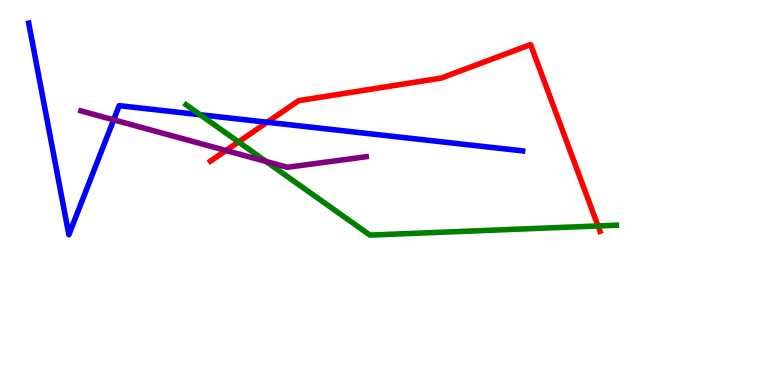[{'lines': ['blue', 'red'], 'intersections': [{'x': 3.45, 'y': 6.82}]}, {'lines': ['green', 'red'], 'intersections': [{'x': 3.08, 'y': 6.31}, {'x': 7.72, 'y': 4.13}]}, {'lines': ['purple', 'red'], 'intersections': [{'x': 2.92, 'y': 6.09}]}, {'lines': ['blue', 'green'], 'intersections': [{'x': 2.58, 'y': 7.02}]}, {'lines': ['blue', 'purple'], 'intersections': [{'x': 1.47, 'y': 6.89}]}, {'lines': ['green', 'purple'], 'intersections': [{'x': 3.43, 'y': 5.81}]}]